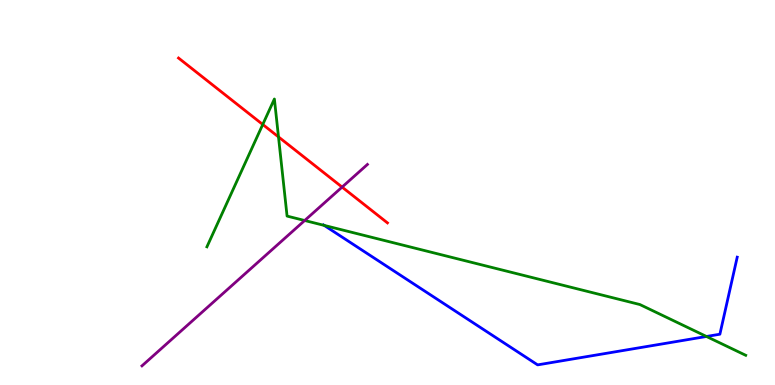[{'lines': ['blue', 'red'], 'intersections': []}, {'lines': ['green', 'red'], 'intersections': [{'x': 3.39, 'y': 6.77}, {'x': 3.59, 'y': 6.44}]}, {'lines': ['purple', 'red'], 'intersections': [{'x': 4.41, 'y': 5.14}]}, {'lines': ['blue', 'green'], 'intersections': [{'x': 4.18, 'y': 4.15}, {'x': 9.12, 'y': 1.26}]}, {'lines': ['blue', 'purple'], 'intersections': []}, {'lines': ['green', 'purple'], 'intersections': [{'x': 3.93, 'y': 4.27}]}]